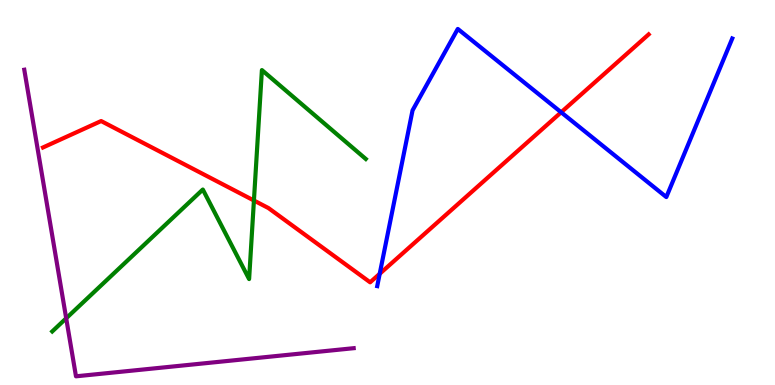[{'lines': ['blue', 'red'], 'intersections': [{'x': 4.9, 'y': 2.89}, {'x': 7.24, 'y': 7.08}]}, {'lines': ['green', 'red'], 'intersections': [{'x': 3.28, 'y': 4.79}]}, {'lines': ['purple', 'red'], 'intersections': []}, {'lines': ['blue', 'green'], 'intersections': []}, {'lines': ['blue', 'purple'], 'intersections': []}, {'lines': ['green', 'purple'], 'intersections': [{'x': 0.854, 'y': 1.73}]}]